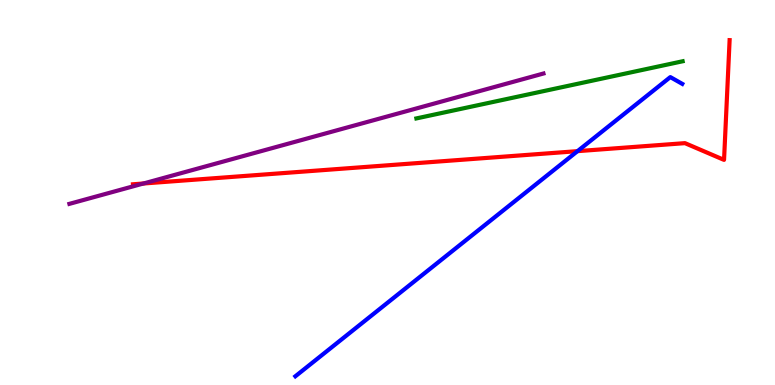[{'lines': ['blue', 'red'], 'intersections': [{'x': 7.45, 'y': 6.07}]}, {'lines': ['green', 'red'], 'intersections': []}, {'lines': ['purple', 'red'], 'intersections': [{'x': 1.85, 'y': 5.23}]}, {'lines': ['blue', 'green'], 'intersections': []}, {'lines': ['blue', 'purple'], 'intersections': []}, {'lines': ['green', 'purple'], 'intersections': []}]